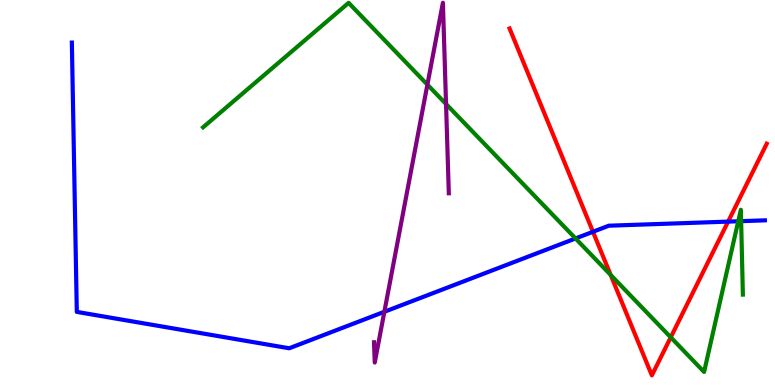[{'lines': ['blue', 'red'], 'intersections': [{'x': 7.65, 'y': 3.98}, {'x': 9.4, 'y': 4.24}]}, {'lines': ['green', 'red'], 'intersections': [{'x': 7.88, 'y': 2.86}, {'x': 8.65, 'y': 1.24}]}, {'lines': ['purple', 'red'], 'intersections': []}, {'lines': ['blue', 'green'], 'intersections': [{'x': 7.43, 'y': 3.81}, {'x': 9.53, 'y': 4.25}, {'x': 9.56, 'y': 4.26}]}, {'lines': ['blue', 'purple'], 'intersections': [{'x': 4.96, 'y': 1.9}]}, {'lines': ['green', 'purple'], 'intersections': [{'x': 5.51, 'y': 7.8}, {'x': 5.76, 'y': 7.3}]}]